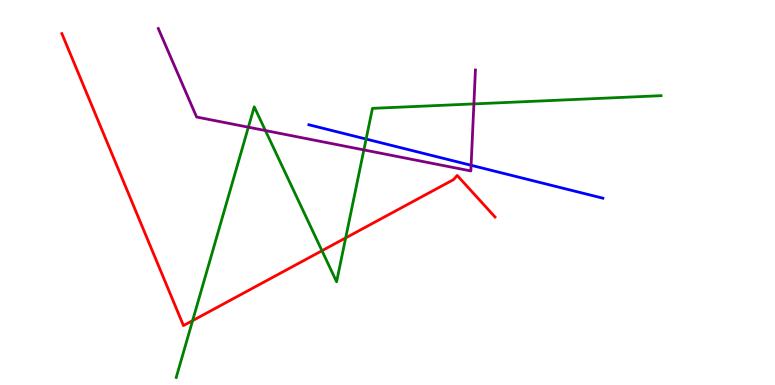[{'lines': ['blue', 'red'], 'intersections': []}, {'lines': ['green', 'red'], 'intersections': [{'x': 2.49, 'y': 1.67}, {'x': 4.15, 'y': 3.49}, {'x': 4.46, 'y': 3.82}]}, {'lines': ['purple', 'red'], 'intersections': []}, {'lines': ['blue', 'green'], 'intersections': [{'x': 4.72, 'y': 6.39}]}, {'lines': ['blue', 'purple'], 'intersections': [{'x': 6.08, 'y': 5.71}]}, {'lines': ['green', 'purple'], 'intersections': [{'x': 3.2, 'y': 6.7}, {'x': 3.42, 'y': 6.61}, {'x': 4.7, 'y': 6.11}, {'x': 6.11, 'y': 7.3}]}]